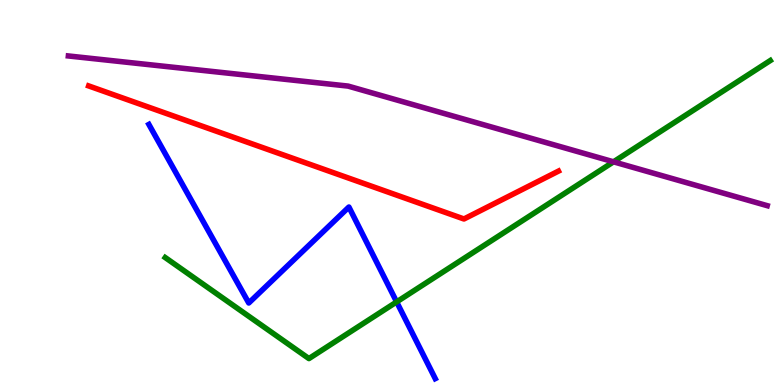[{'lines': ['blue', 'red'], 'intersections': []}, {'lines': ['green', 'red'], 'intersections': []}, {'lines': ['purple', 'red'], 'intersections': []}, {'lines': ['blue', 'green'], 'intersections': [{'x': 5.12, 'y': 2.16}]}, {'lines': ['blue', 'purple'], 'intersections': []}, {'lines': ['green', 'purple'], 'intersections': [{'x': 7.92, 'y': 5.8}]}]